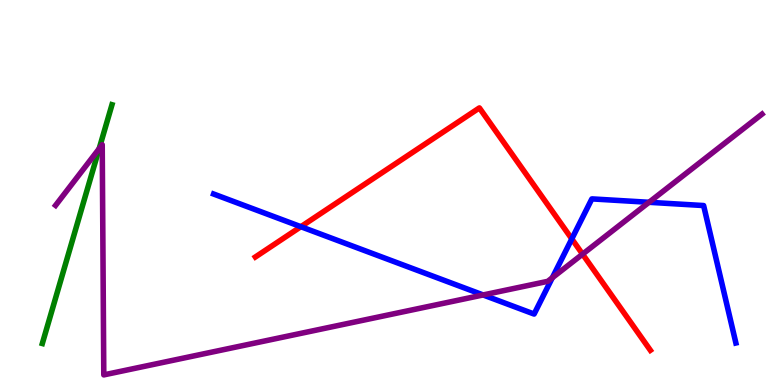[{'lines': ['blue', 'red'], 'intersections': [{'x': 3.88, 'y': 4.11}, {'x': 7.38, 'y': 3.79}]}, {'lines': ['green', 'red'], 'intersections': []}, {'lines': ['purple', 'red'], 'intersections': [{'x': 7.52, 'y': 3.4}]}, {'lines': ['blue', 'green'], 'intersections': []}, {'lines': ['blue', 'purple'], 'intersections': [{'x': 6.23, 'y': 2.34}, {'x': 7.13, 'y': 2.79}, {'x': 8.37, 'y': 4.75}]}, {'lines': ['green', 'purple'], 'intersections': [{'x': 1.28, 'y': 6.14}]}]